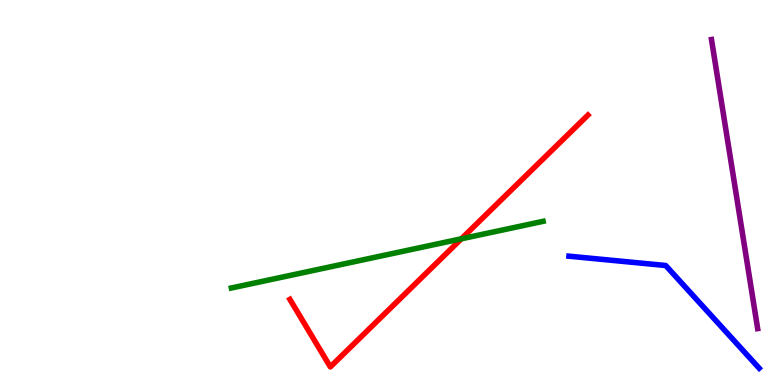[{'lines': ['blue', 'red'], 'intersections': []}, {'lines': ['green', 'red'], 'intersections': [{'x': 5.95, 'y': 3.8}]}, {'lines': ['purple', 'red'], 'intersections': []}, {'lines': ['blue', 'green'], 'intersections': []}, {'lines': ['blue', 'purple'], 'intersections': []}, {'lines': ['green', 'purple'], 'intersections': []}]